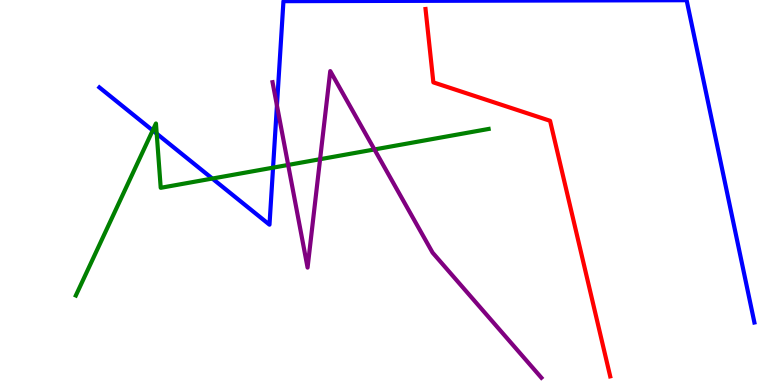[{'lines': ['blue', 'red'], 'intersections': []}, {'lines': ['green', 'red'], 'intersections': []}, {'lines': ['purple', 'red'], 'intersections': []}, {'lines': ['blue', 'green'], 'intersections': [{'x': 1.97, 'y': 6.61}, {'x': 2.02, 'y': 6.53}, {'x': 2.74, 'y': 5.36}, {'x': 3.52, 'y': 5.65}]}, {'lines': ['blue', 'purple'], 'intersections': [{'x': 3.57, 'y': 7.26}]}, {'lines': ['green', 'purple'], 'intersections': [{'x': 3.72, 'y': 5.72}, {'x': 4.13, 'y': 5.86}, {'x': 4.83, 'y': 6.12}]}]